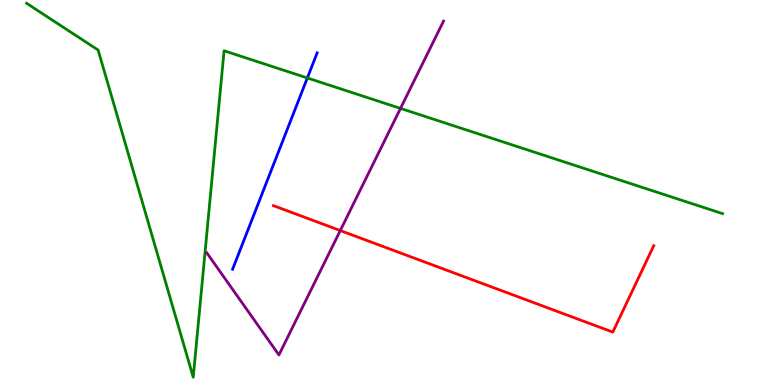[{'lines': ['blue', 'red'], 'intersections': []}, {'lines': ['green', 'red'], 'intersections': []}, {'lines': ['purple', 'red'], 'intersections': [{'x': 4.39, 'y': 4.01}]}, {'lines': ['blue', 'green'], 'intersections': [{'x': 3.97, 'y': 7.97}]}, {'lines': ['blue', 'purple'], 'intersections': []}, {'lines': ['green', 'purple'], 'intersections': [{'x': 5.17, 'y': 7.18}]}]